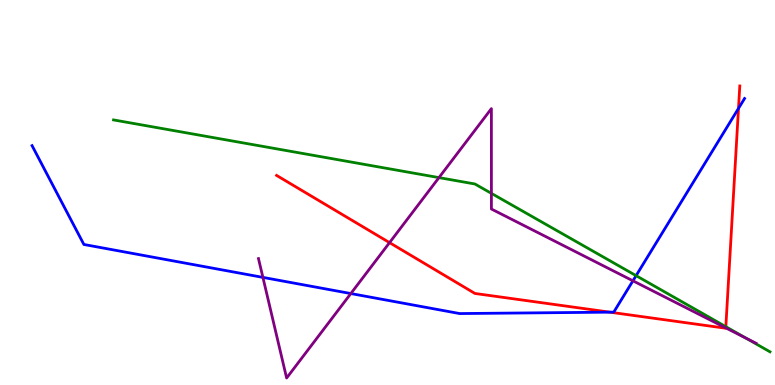[{'lines': ['blue', 'red'], 'intersections': [{'x': 7.87, 'y': 1.89}, {'x': 9.53, 'y': 7.18}]}, {'lines': ['green', 'red'], 'intersections': [{'x': 9.37, 'y': 1.51}]}, {'lines': ['purple', 'red'], 'intersections': [{'x': 5.03, 'y': 3.7}, {'x': 9.36, 'y': 1.48}]}, {'lines': ['blue', 'green'], 'intersections': [{'x': 8.21, 'y': 2.84}]}, {'lines': ['blue', 'purple'], 'intersections': [{'x': 3.39, 'y': 2.8}, {'x': 4.53, 'y': 2.38}, {'x': 8.17, 'y': 2.71}]}, {'lines': ['green', 'purple'], 'intersections': [{'x': 5.66, 'y': 5.39}, {'x': 6.34, 'y': 4.98}, {'x': 9.62, 'y': 1.22}]}]